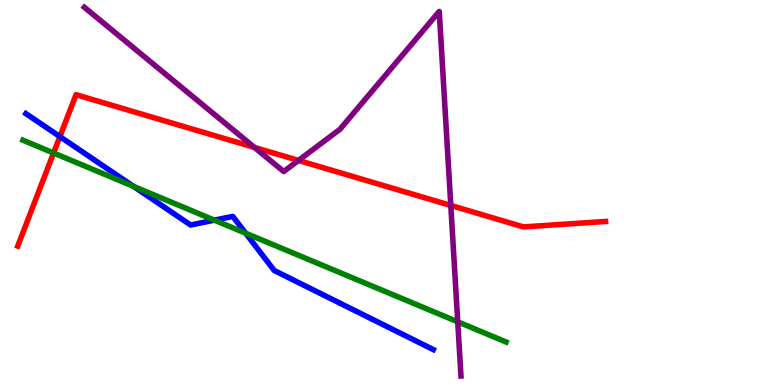[{'lines': ['blue', 'red'], 'intersections': [{'x': 0.773, 'y': 6.45}]}, {'lines': ['green', 'red'], 'intersections': [{'x': 0.691, 'y': 6.03}]}, {'lines': ['purple', 'red'], 'intersections': [{'x': 3.28, 'y': 6.17}, {'x': 3.85, 'y': 5.83}, {'x': 5.82, 'y': 4.66}]}, {'lines': ['blue', 'green'], 'intersections': [{'x': 1.72, 'y': 5.16}, {'x': 2.77, 'y': 4.28}, {'x': 3.17, 'y': 3.94}]}, {'lines': ['blue', 'purple'], 'intersections': []}, {'lines': ['green', 'purple'], 'intersections': [{'x': 5.91, 'y': 1.64}]}]